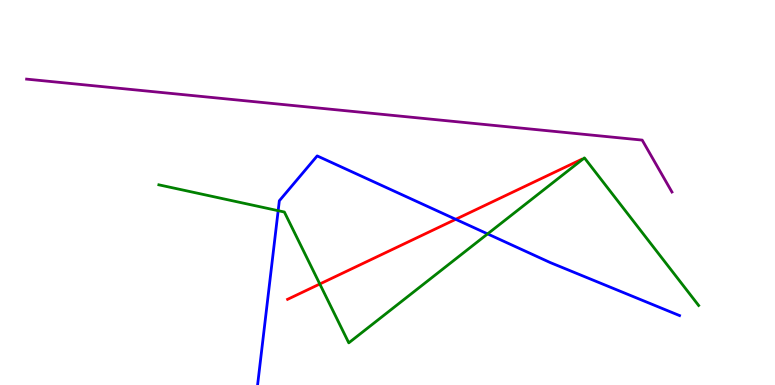[{'lines': ['blue', 'red'], 'intersections': [{'x': 5.88, 'y': 4.3}]}, {'lines': ['green', 'red'], 'intersections': [{'x': 4.13, 'y': 2.62}]}, {'lines': ['purple', 'red'], 'intersections': []}, {'lines': ['blue', 'green'], 'intersections': [{'x': 3.59, 'y': 4.53}, {'x': 6.29, 'y': 3.92}]}, {'lines': ['blue', 'purple'], 'intersections': []}, {'lines': ['green', 'purple'], 'intersections': []}]